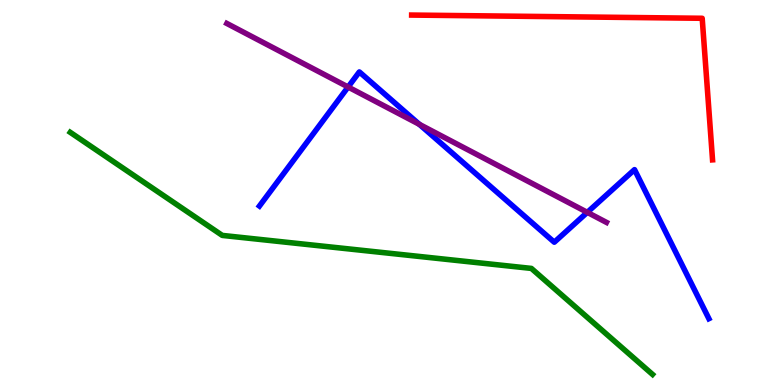[{'lines': ['blue', 'red'], 'intersections': []}, {'lines': ['green', 'red'], 'intersections': []}, {'lines': ['purple', 'red'], 'intersections': []}, {'lines': ['blue', 'green'], 'intersections': []}, {'lines': ['blue', 'purple'], 'intersections': [{'x': 4.49, 'y': 7.74}, {'x': 5.41, 'y': 6.77}, {'x': 7.58, 'y': 4.48}]}, {'lines': ['green', 'purple'], 'intersections': []}]